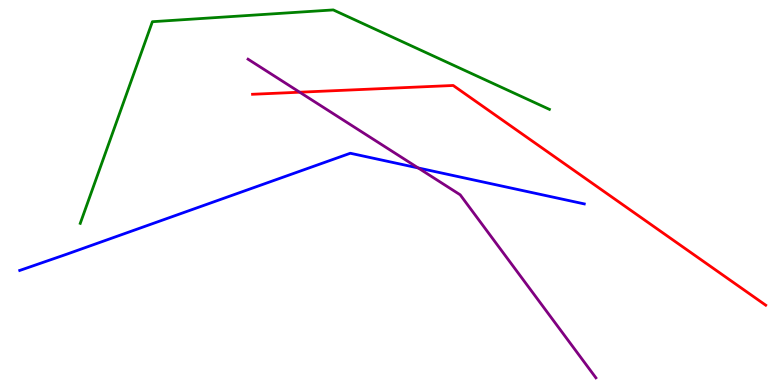[{'lines': ['blue', 'red'], 'intersections': []}, {'lines': ['green', 'red'], 'intersections': []}, {'lines': ['purple', 'red'], 'intersections': [{'x': 3.87, 'y': 7.6}]}, {'lines': ['blue', 'green'], 'intersections': []}, {'lines': ['blue', 'purple'], 'intersections': [{'x': 5.4, 'y': 5.64}]}, {'lines': ['green', 'purple'], 'intersections': []}]